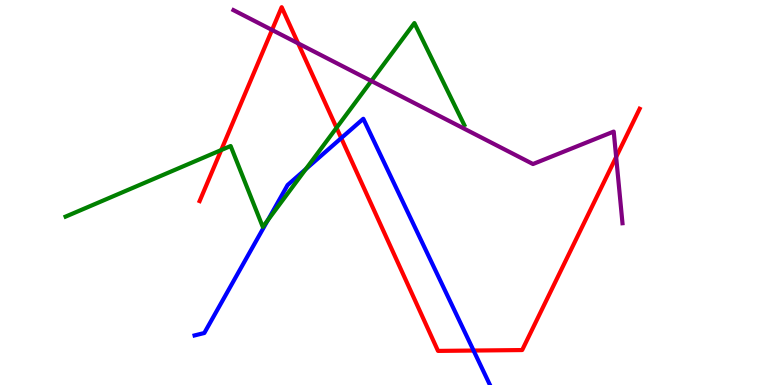[{'lines': ['blue', 'red'], 'intersections': [{'x': 4.4, 'y': 6.41}, {'x': 6.11, 'y': 0.895}]}, {'lines': ['green', 'red'], 'intersections': [{'x': 2.85, 'y': 6.1}, {'x': 4.34, 'y': 6.68}]}, {'lines': ['purple', 'red'], 'intersections': [{'x': 3.51, 'y': 9.22}, {'x': 3.85, 'y': 8.87}, {'x': 7.95, 'y': 5.92}]}, {'lines': ['blue', 'green'], 'intersections': [{'x': 3.46, 'y': 4.28}, {'x': 3.95, 'y': 5.61}]}, {'lines': ['blue', 'purple'], 'intersections': []}, {'lines': ['green', 'purple'], 'intersections': [{'x': 4.79, 'y': 7.9}]}]